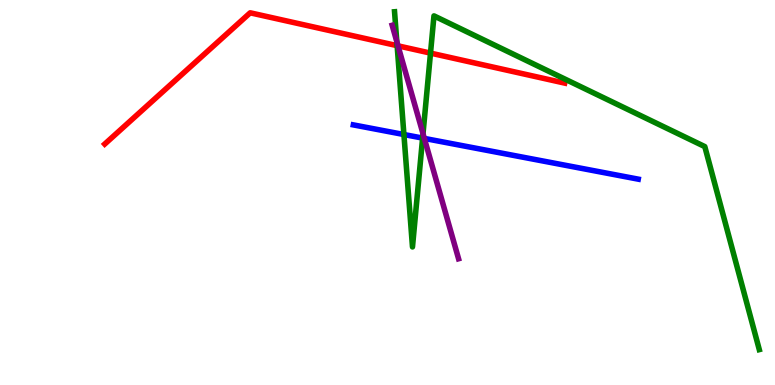[{'lines': ['blue', 'red'], 'intersections': []}, {'lines': ['green', 'red'], 'intersections': [{'x': 5.12, 'y': 8.81}, {'x': 5.55, 'y': 8.62}]}, {'lines': ['purple', 'red'], 'intersections': [{'x': 5.14, 'y': 8.81}]}, {'lines': ['blue', 'green'], 'intersections': [{'x': 5.21, 'y': 6.51}, {'x': 5.45, 'y': 6.41}]}, {'lines': ['blue', 'purple'], 'intersections': [{'x': 5.48, 'y': 6.4}]}, {'lines': ['green', 'purple'], 'intersections': [{'x': 5.12, 'y': 8.92}, {'x': 5.46, 'y': 6.53}]}]